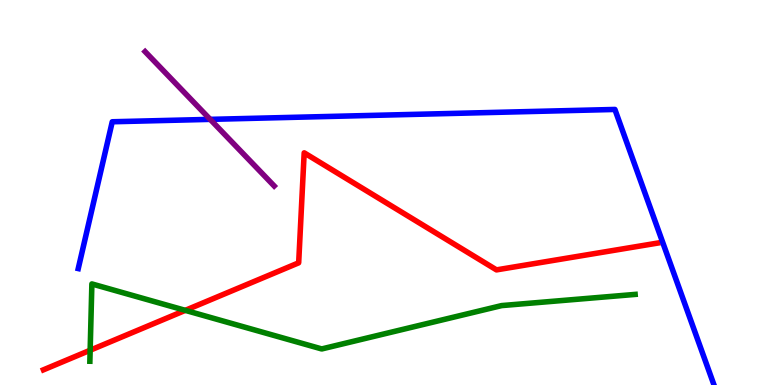[{'lines': ['blue', 'red'], 'intersections': []}, {'lines': ['green', 'red'], 'intersections': [{'x': 1.16, 'y': 0.903}, {'x': 2.39, 'y': 1.94}]}, {'lines': ['purple', 'red'], 'intersections': []}, {'lines': ['blue', 'green'], 'intersections': []}, {'lines': ['blue', 'purple'], 'intersections': [{'x': 2.71, 'y': 6.9}]}, {'lines': ['green', 'purple'], 'intersections': []}]